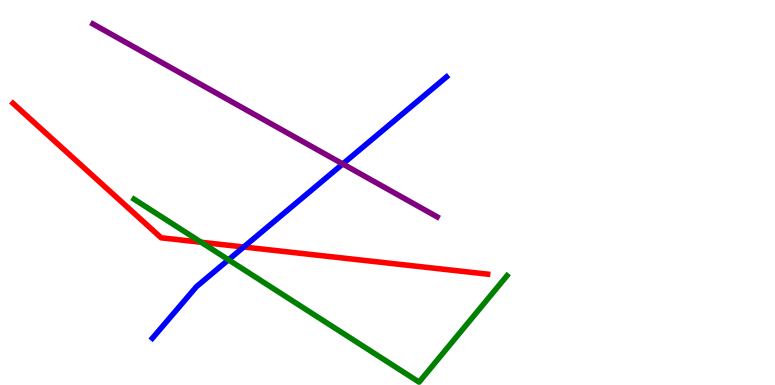[{'lines': ['blue', 'red'], 'intersections': [{'x': 3.15, 'y': 3.58}]}, {'lines': ['green', 'red'], 'intersections': [{'x': 2.6, 'y': 3.71}]}, {'lines': ['purple', 'red'], 'intersections': []}, {'lines': ['blue', 'green'], 'intersections': [{'x': 2.95, 'y': 3.25}]}, {'lines': ['blue', 'purple'], 'intersections': [{'x': 4.42, 'y': 5.74}]}, {'lines': ['green', 'purple'], 'intersections': []}]